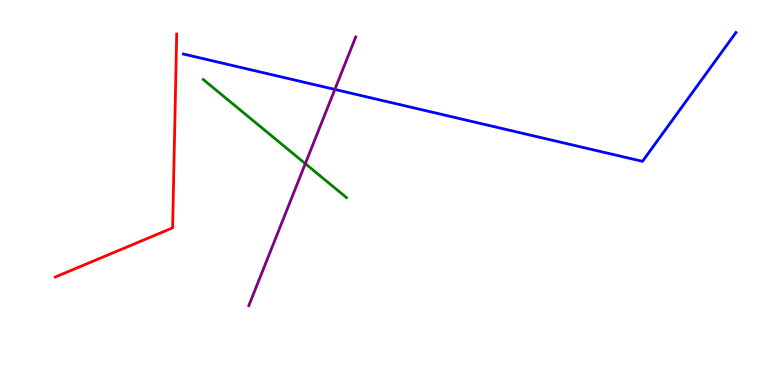[{'lines': ['blue', 'red'], 'intersections': []}, {'lines': ['green', 'red'], 'intersections': []}, {'lines': ['purple', 'red'], 'intersections': []}, {'lines': ['blue', 'green'], 'intersections': []}, {'lines': ['blue', 'purple'], 'intersections': [{'x': 4.32, 'y': 7.68}]}, {'lines': ['green', 'purple'], 'intersections': [{'x': 3.94, 'y': 5.75}]}]